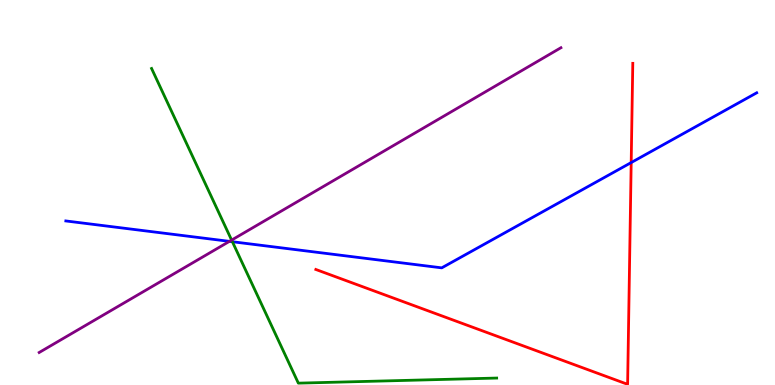[{'lines': ['blue', 'red'], 'intersections': [{'x': 8.14, 'y': 5.78}]}, {'lines': ['green', 'red'], 'intersections': []}, {'lines': ['purple', 'red'], 'intersections': []}, {'lines': ['blue', 'green'], 'intersections': [{'x': 3.0, 'y': 3.72}]}, {'lines': ['blue', 'purple'], 'intersections': [{'x': 2.96, 'y': 3.73}]}, {'lines': ['green', 'purple'], 'intersections': [{'x': 2.99, 'y': 3.76}]}]